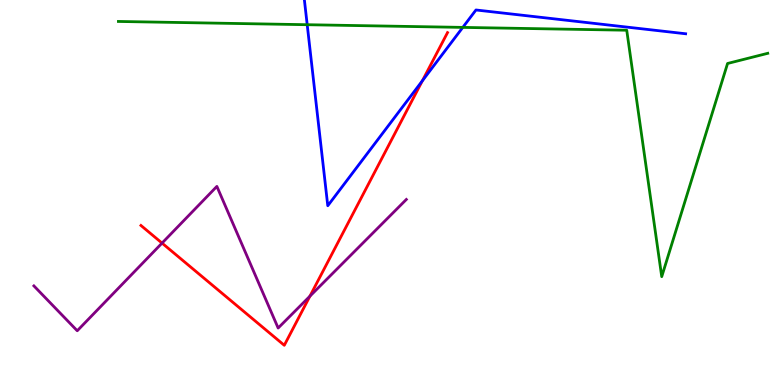[{'lines': ['blue', 'red'], 'intersections': [{'x': 5.45, 'y': 7.9}]}, {'lines': ['green', 'red'], 'intersections': []}, {'lines': ['purple', 'red'], 'intersections': [{'x': 2.09, 'y': 3.69}, {'x': 4.0, 'y': 2.31}]}, {'lines': ['blue', 'green'], 'intersections': [{'x': 3.96, 'y': 9.36}, {'x': 5.97, 'y': 9.29}]}, {'lines': ['blue', 'purple'], 'intersections': []}, {'lines': ['green', 'purple'], 'intersections': []}]